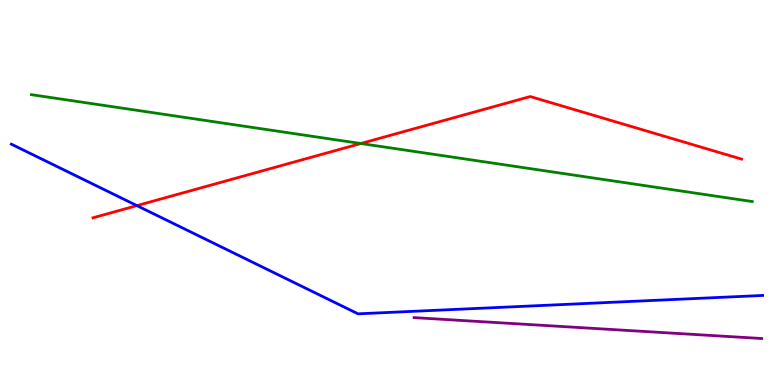[{'lines': ['blue', 'red'], 'intersections': [{'x': 1.77, 'y': 4.66}]}, {'lines': ['green', 'red'], 'intersections': [{'x': 4.66, 'y': 6.27}]}, {'lines': ['purple', 'red'], 'intersections': []}, {'lines': ['blue', 'green'], 'intersections': []}, {'lines': ['blue', 'purple'], 'intersections': []}, {'lines': ['green', 'purple'], 'intersections': []}]